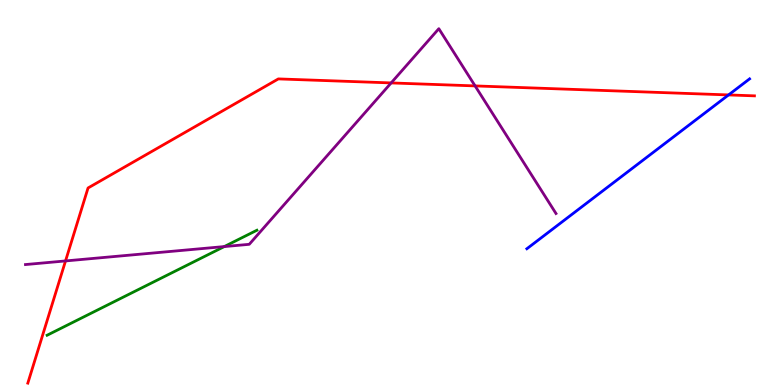[{'lines': ['blue', 'red'], 'intersections': [{'x': 9.4, 'y': 7.53}]}, {'lines': ['green', 'red'], 'intersections': []}, {'lines': ['purple', 'red'], 'intersections': [{'x': 0.846, 'y': 3.22}, {'x': 5.05, 'y': 7.85}, {'x': 6.13, 'y': 7.77}]}, {'lines': ['blue', 'green'], 'intersections': []}, {'lines': ['blue', 'purple'], 'intersections': []}, {'lines': ['green', 'purple'], 'intersections': [{'x': 2.89, 'y': 3.6}]}]